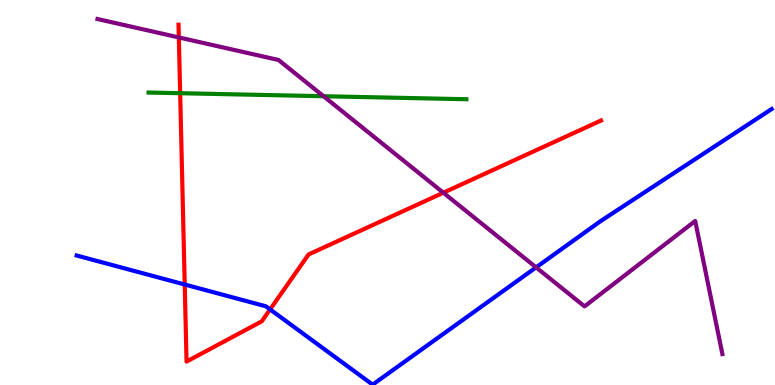[{'lines': ['blue', 'red'], 'intersections': [{'x': 2.38, 'y': 2.61}, {'x': 3.49, 'y': 1.96}]}, {'lines': ['green', 'red'], 'intersections': [{'x': 2.32, 'y': 7.58}]}, {'lines': ['purple', 'red'], 'intersections': [{'x': 2.31, 'y': 9.03}, {'x': 5.72, 'y': 4.99}]}, {'lines': ['blue', 'green'], 'intersections': []}, {'lines': ['blue', 'purple'], 'intersections': [{'x': 6.92, 'y': 3.06}]}, {'lines': ['green', 'purple'], 'intersections': [{'x': 4.17, 'y': 7.5}]}]